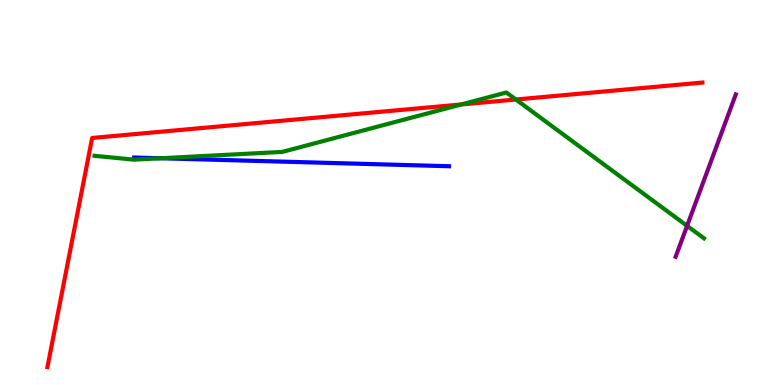[{'lines': ['blue', 'red'], 'intersections': []}, {'lines': ['green', 'red'], 'intersections': [{'x': 5.95, 'y': 7.29}, {'x': 6.66, 'y': 7.42}]}, {'lines': ['purple', 'red'], 'intersections': []}, {'lines': ['blue', 'green'], 'intersections': [{'x': 2.07, 'y': 5.89}]}, {'lines': ['blue', 'purple'], 'intersections': []}, {'lines': ['green', 'purple'], 'intersections': [{'x': 8.87, 'y': 4.13}]}]